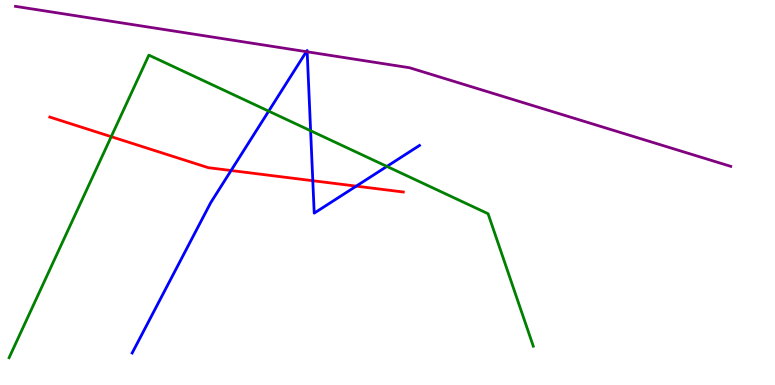[{'lines': ['blue', 'red'], 'intersections': [{'x': 2.98, 'y': 5.57}, {'x': 4.04, 'y': 5.31}, {'x': 4.6, 'y': 5.17}]}, {'lines': ['green', 'red'], 'intersections': [{'x': 1.44, 'y': 6.45}]}, {'lines': ['purple', 'red'], 'intersections': []}, {'lines': ['blue', 'green'], 'intersections': [{'x': 3.47, 'y': 7.11}, {'x': 4.01, 'y': 6.6}, {'x': 4.99, 'y': 5.68}]}, {'lines': ['blue', 'purple'], 'intersections': [{'x': 3.95, 'y': 8.66}, {'x': 3.96, 'y': 8.65}]}, {'lines': ['green', 'purple'], 'intersections': []}]